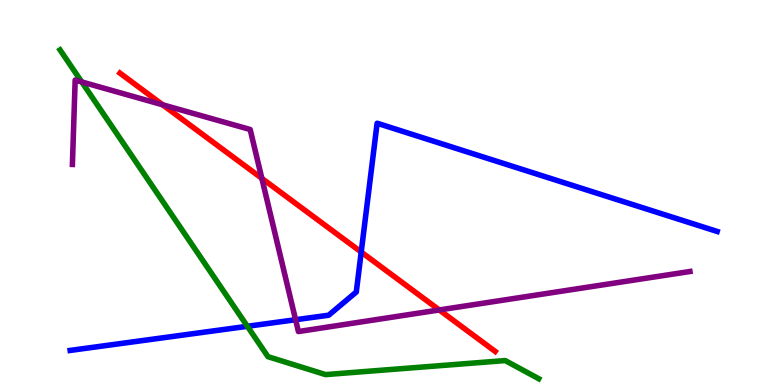[{'lines': ['blue', 'red'], 'intersections': [{'x': 4.66, 'y': 3.45}]}, {'lines': ['green', 'red'], 'intersections': []}, {'lines': ['purple', 'red'], 'intersections': [{'x': 2.1, 'y': 7.28}, {'x': 3.38, 'y': 5.37}, {'x': 5.67, 'y': 1.95}]}, {'lines': ['blue', 'green'], 'intersections': [{'x': 3.19, 'y': 1.52}]}, {'lines': ['blue', 'purple'], 'intersections': [{'x': 3.81, 'y': 1.7}]}, {'lines': ['green', 'purple'], 'intersections': [{'x': 1.05, 'y': 7.87}]}]